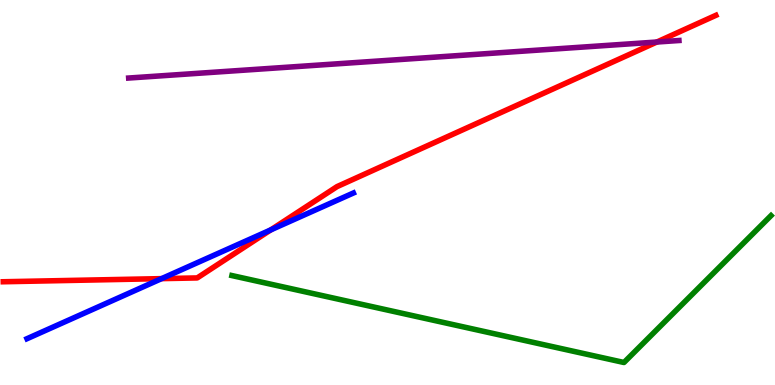[{'lines': ['blue', 'red'], 'intersections': [{'x': 2.08, 'y': 2.76}, {'x': 3.49, 'y': 4.03}]}, {'lines': ['green', 'red'], 'intersections': []}, {'lines': ['purple', 'red'], 'intersections': [{'x': 8.48, 'y': 8.91}]}, {'lines': ['blue', 'green'], 'intersections': []}, {'lines': ['blue', 'purple'], 'intersections': []}, {'lines': ['green', 'purple'], 'intersections': []}]